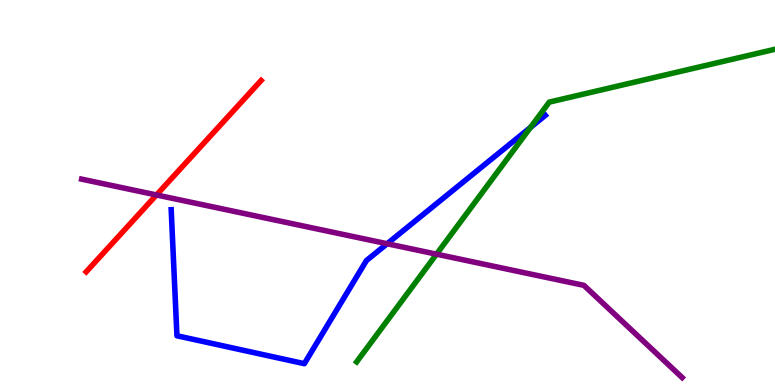[{'lines': ['blue', 'red'], 'intersections': []}, {'lines': ['green', 'red'], 'intersections': []}, {'lines': ['purple', 'red'], 'intersections': [{'x': 2.02, 'y': 4.94}]}, {'lines': ['blue', 'green'], 'intersections': [{'x': 6.85, 'y': 6.69}]}, {'lines': ['blue', 'purple'], 'intersections': [{'x': 5.0, 'y': 3.67}]}, {'lines': ['green', 'purple'], 'intersections': [{'x': 5.63, 'y': 3.4}]}]